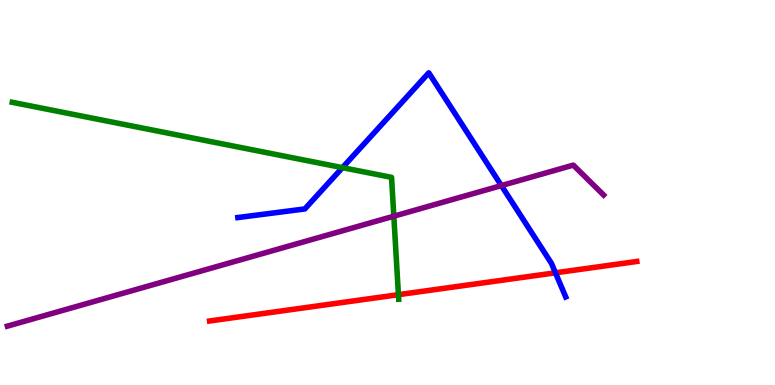[{'lines': ['blue', 'red'], 'intersections': [{'x': 7.17, 'y': 2.91}]}, {'lines': ['green', 'red'], 'intersections': [{'x': 5.14, 'y': 2.35}]}, {'lines': ['purple', 'red'], 'intersections': []}, {'lines': ['blue', 'green'], 'intersections': [{'x': 4.42, 'y': 5.65}]}, {'lines': ['blue', 'purple'], 'intersections': [{'x': 6.47, 'y': 5.18}]}, {'lines': ['green', 'purple'], 'intersections': [{'x': 5.08, 'y': 4.38}]}]